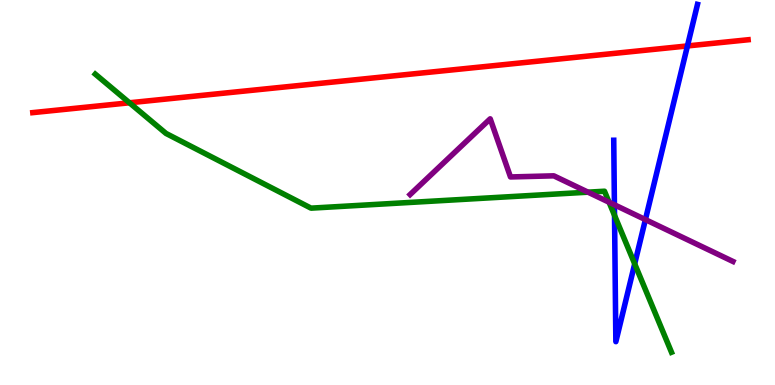[{'lines': ['blue', 'red'], 'intersections': [{'x': 8.87, 'y': 8.81}]}, {'lines': ['green', 'red'], 'intersections': [{'x': 1.67, 'y': 7.33}]}, {'lines': ['purple', 'red'], 'intersections': []}, {'lines': ['blue', 'green'], 'intersections': [{'x': 7.93, 'y': 4.41}, {'x': 8.19, 'y': 3.15}]}, {'lines': ['blue', 'purple'], 'intersections': [{'x': 7.93, 'y': 4.68}, {'x': 8.33, 'y': 4.3}]}, {'lines': ['green', 'purple'], 'intersections': [{'x': 7.59, 'y': 5.01}, {'x': 7.86, 'y': 4.75}]}]